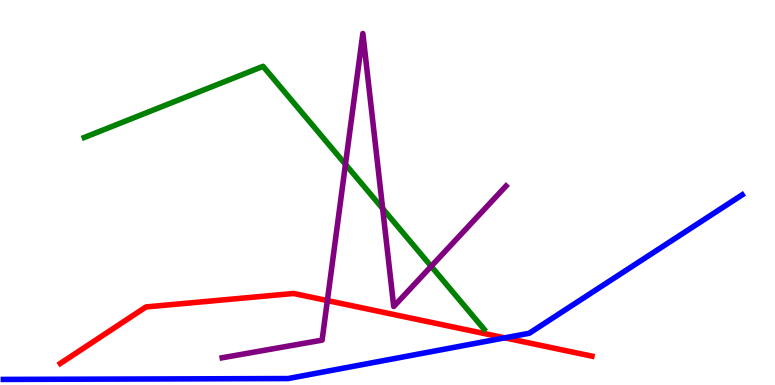[{'lines': ['blue', 'red'], 'intersections': [{'x': 6.51, 'y': 1.22}]}, {'lines': ['green', 'red'], 'intersections': []}, {'lines': ['purple', 'red'], 'intersections': [{'x': 4.22, 'y': 2.19}]}, {'lines': ['blue', 'green'], 'intersections': []}, {'lines': ['blue', 'purple'], 'intersections': []}, {'lines': ['green', 'purple'], 'intersections': [{'x': 4.46, 'y': 5.73}, {'x': 4.94, 'y': 4.58}, {'x': 5.56, 'y': 3.08}]}]